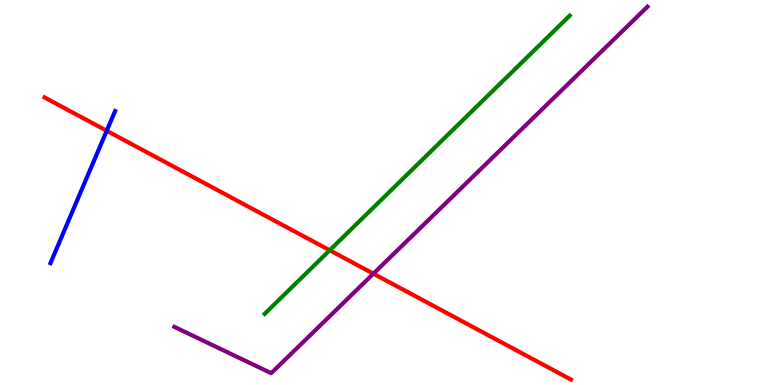[{'lines': ['blue', 'red'], 'intersections': [{'x': 1.38, 'y': 6.6}]}, {'lines': ['green', 'red'], 'intersections': [{'x': 4.25, 'y': 3.5}]}, {'lines': ['purple', 'red'], 'intersections': [{'x': 4.82, 'y': 2.89}]}, {'lines': ['blue', 'green'], 'intersections': []}, {'lines': ['blue', 'purple'], 'intersections': []}, {'lines': ['green', 'purple'], 'intersections': []}]